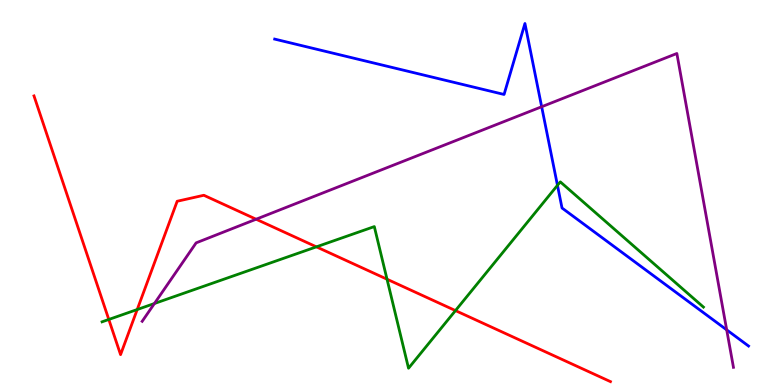[{'lines': ['blue', 'red'], 'intersections': []}, {'lines': ['green', 'red'], 'intersections': [{'x': 1.4, 'y': 1.7}, {'x': 1.77, 'y': 1.96}, {'x': 4.08, 'y': 3.59}, {'x': 4.99, 'y': 2.75}, {'x': 5.88, 'y': 1.93}]}, {'lines': ['purple', 'red'], 'intersections': [{'x': 3.3, 'y': 4.31}]}, {'lines': ['blue', 'green'], 'intersections': [{'x': 7.19, 'y': 5.19}]}, {'lines': ['blue', 'purple'], 'intersections': [{'x': 6.99, 'y': 7.23}, {'x': 9.38, 'y': 1.43}]}, {'lines': ['green', 'purple'], 'intersections': [{'x': 1.99, 'y': 2.12}]}]